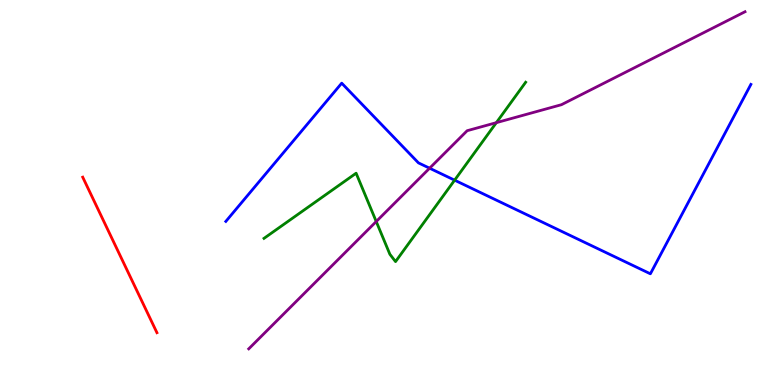[{'lines': ['blue', 'red'], 'intersections': []}, {'lines': ['green', 'red'], 'intersections': []}, {'lines': ['purple', 'red'], 'intersections': []}, {'lines': ['blue', 'green'], 'intersections': [{'x': 5.87, 'y': 5.32}]}, {'lines': ['blue', 'purple'], 'intersections': [{'x': 5.54, 'y': 5.63}]}, {'lines': ['green', 'purple'], 'intersections': [{'x': 4.85, 'y': 4.25}, {'x': 6.4, 'y': 6.81}]}]